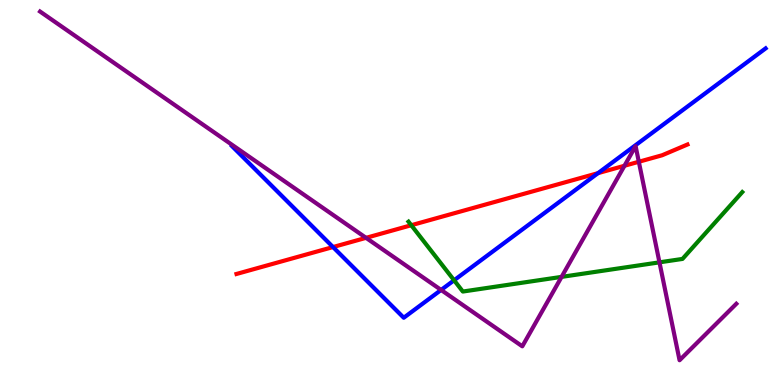[{'lines': ['blue', 'red'], 'intersections': [{'x': 4.3, 'y': 3.58}, {'x': 7.72, 'y': 5.5}]}, {'lines': ['green', 'red'], 'intersections': [{'x': 5.31, 'y': 4.15}]}, {'lines': ['purple', 'red'], 'intersections': [{'x': 4.72, 'y': 3.82}, {'x': 8.06, 'y': 5.69}, {'x': 8.24, 'y': 5.8}]}, {'lines': ['blue', 'green'], 'intersections': [{'x': 5.86, 'y': 2.72}]}, {'lines': ['blue', 'purple'], 'intersections': [{'x': 5.69, 'y': 2.47}]}, {'lines': ['green', 'purple'], 'intersections': [{'x': 7.25, 'y': 2.81}, {'x': 8.51, 'y': 3.19}]}]